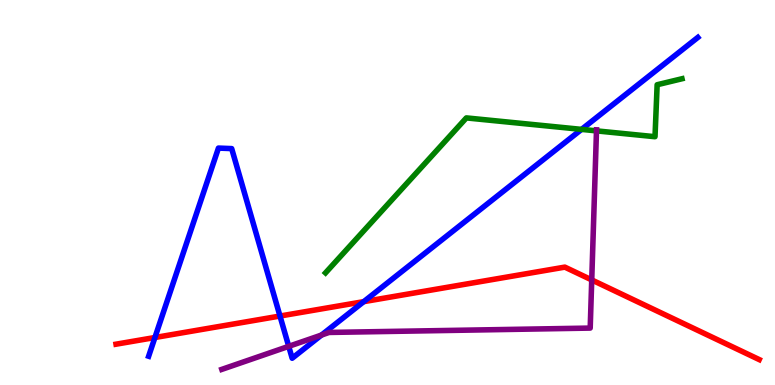[{'lines': ['blue', 'red'], 'intersections': [{'x': 2.0, 'y': 1.23}, {'x': 3.61, 'y': 1.79}, {'x': 4.69, 'y': 2.16}]}, {'lines': ['green', 'red'], 'intersections': []}, {'lines': ['purple', 'red'], 'intersections': [{'x': 7.64, 'y': 2.73}]}, {'lines': ['blue', 'green'], 'intersections': [{'x': 7.5, 'y': 6.64}]}, {'lines': ['blue', 'purple'], 'intersections': [{'x': 3.73, 'y': 1.0}, {'x': 4.15, 'y': 1.3}]}, {'lines': ['green', 'purple'], 'intersections': [{'x': 7.7, 'y': 6.6}]}]